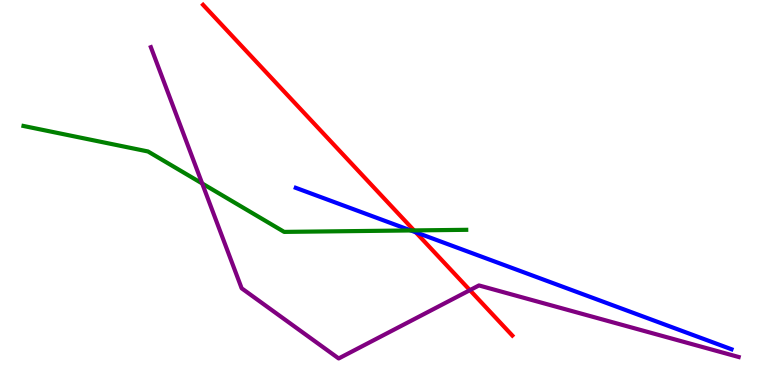[{'lines': ['blue', 'red'], 'intersections': [{'x': 5.36, 'y': 3.97}]}, {'lines': ['green', 'red'], 'intersections': [{'x': 5.34, 'y': 4.02}]}, {'lines': ['purple', 'red'], 'intersections': [{'x': 6.06, 'y': 2.46}]}, {'lines': ['blue', 'green'], 'intersections': [{'x': 5.3, 'y': 4.01}]}, {'lines': ['blue', 'purple'], 'intersections': []}, {'lines': ['green', 'purple'], 'intersections': [{'x': 2.61, 'y': 5.23}]}]